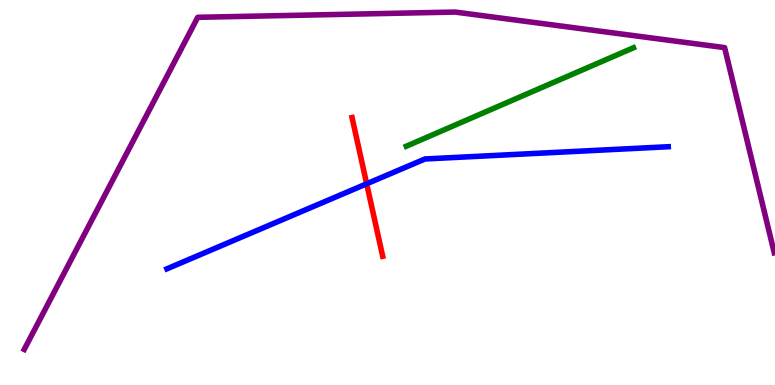[{'lines': ['blue', 'red'], 'intersections': [{'x': 4.73, 'y': 5.23}]}, {'lines': ['green', 'red'], 'intersections': []}, {'lines': ['purple', 'red'], 'intersections': []}, {'lines': ['blue', 'green'], 'intersections': []}, {'lines': ['blue', 'purple'], 'intersections': []}, {'lines': ['green', 'purple'], 'intersections': []}]